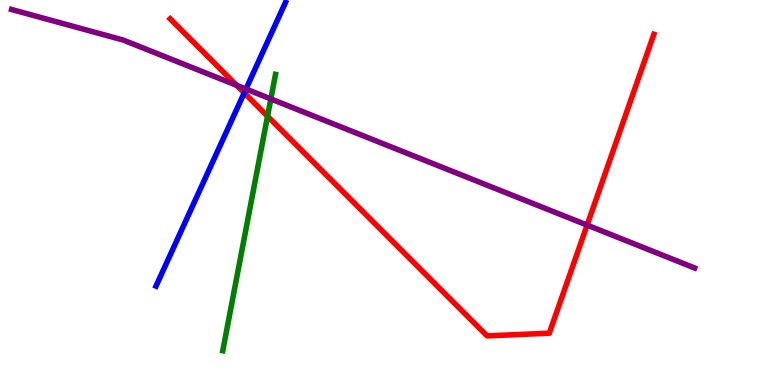[{'lines': ['blue', 'red'], 'intersections': [{'x': 3.15, 'y': 7.59}]}, {'lines': ['green', 'red'], 'intersections': [{'x': 3.45, 'y': 6.98}]}, {'lines': ['purple', 'red'], 'intersections': [{'x': 3.05, 'y': 7.78}, {'x': 7.58, 'y': 4.15}]}, {'lines': ['blue', 'green'], 'intersections': []}, {'lines': ['blue', 'purple'], 'intersections': [{'x': 3.17, 'y': 7.69}]}, {'lines': ['green', 'purple'], 'intersections': [{'x': 3.49, 'y': 7.43}]}]